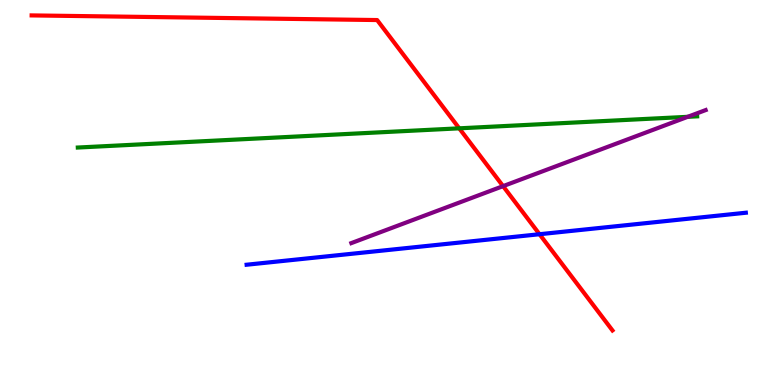[{'lines': ['blue', 'red'], 'intersections': [{'x': 6.96, 'y': 3.92}]}, {'lines': ['green', 'red'], 'intersections': [{'x': 5.93, 'y': 6.67}]}, {'lines': ['purple', 'red'], 'intersections': [{'x': 6.49, 'y': 5.17}]}, {'lines': ['blue', 'green'], 'intersections': []}, {'lines': ['blue', 'purple'], 'intersections': []}, {'lines': ['green', 'purple'], 'intersections': [{'x': 8.87, 'y': 6.97}]}]